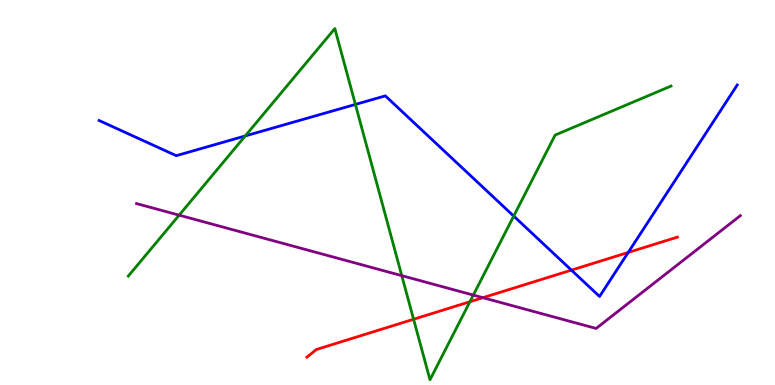[{'lines': ['blue', 'red'], 'intersections': [{'x': 7.37, 'y': 2.98}, {'x': 8.11, 'y': 3.44}]}, {'lines': ['green', 'red'], 'intersections': [{'x': 5.34, 'y': 1.71}, {'x': 6.06, 'y': 2.16}]}, {'lines': ['purple', 'red'], 'intersections': [{'x': 6.23, 'y': 2.27}]}, {'lines': ['blue', 'green'], 'intersections': [{'x': 3.16, 'y': 6.47}, {'x': 4.59, 'y': 7.29}, {'x': 6.63, 'y': 4.39}]}, {'lines': ['blue', 'purple'], 'intersections': []}, {'lines': ['green', 'purple'], 'intersections': [{'x': 2.31, 'y': 4.41}, {'x': 5.18, 'y': 2.84}, {'x': 6.11, 'y': 2.34}]}]